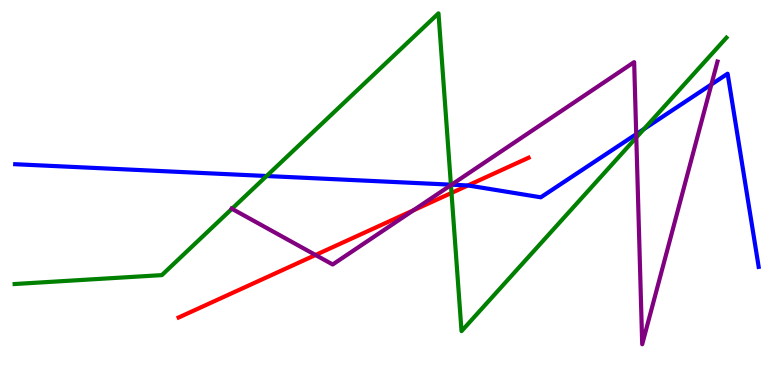[{'lines': ['blue', 'red'], 'intersections': [{'x': 6.04, 'y': 5.18}]}, {'lines': ['green', 'red'], 'intersections': [{'x': 5.83, 'y': 4.99}]}, {'lines': ['purple', 'red'], 'intersections': [{'x': 4.07, 'y': 3.38}, {'x': 5.33, 'y': 4.54}]}, {'lines': ['blue', 'green'], 'intersections': [{'x': 3.44, 'y': 5.43}, {'x': 5.82, 'y': 5.2}, {'x': 8.31, 'y': 6.65}]}, {'lines': ['blue', 'purple'], 'intersections': [{'x': 5.83, 'y': 5.2}, {'x': 8.21, 'y': 6.51}, {'x': 9.18, 'y': 7.81}]}, {'lines': ['green', 'purple'], 'intersections': [{'x': 2.99, 'y': 4.58}, {'x': 5.82, 'y': 5.19}, {'x': 8.21, 'y': 6.43}]}]